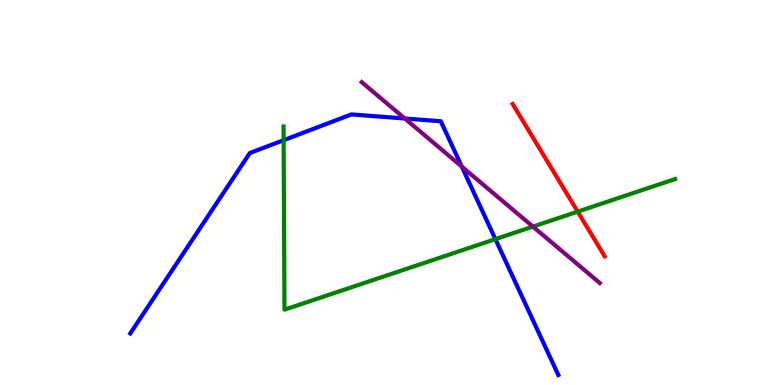[{'lines': ['blue', 'red'], 'intersections': []}, {'lines': ['green', 'red'], 'intersections': [{'x': 7.45, 'y': 4.5}]}, {'lines': ['purple', 'red'], 'intersections': []}, {'lines': ['blue', 'green'], 'intersections': [{'x': 3.66, 'y': 6.36}, {'x': 6.39, 'y': 3.79}]}, {'lines': ['blue', 'purple'], 'intersections': [{'x': 5.22, 'y': 6.92}, {'x': 5.96, 'y': 5.67}]}, {'lines': ['green', 'purple'], 'intersections': [{'x': 6.88, 'y': 4.11}]}]